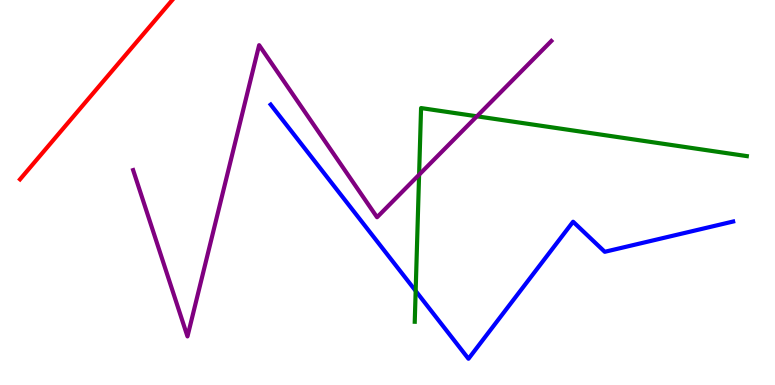[{'lines': ['blue', 'red'], 'intersections': []}, {'lines': ['green', 'red'], 'intersections': []}, {'lines': ['purple', 'red'], 'intersections': []}, {'lines': ['blue', 'green'], 'intersections': [{'x': 5.36, 'y': 2.44}]}, {'lines': ['blue', 'purple'], 'intersections': []}, {'lines': ['green', 'purple'], 'intersections': [{'x': 5.41, 'y': 5.46}, {'x': 6.15, 'y': 6.98}]}]